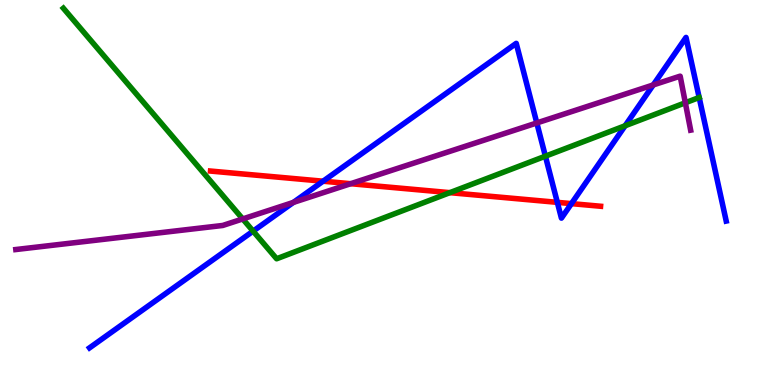[{'lines': ['blue', 'red'], 'intersections': [{'x': 4.17, 'y': 5.29}, {'x': 7.19, 'y': 4.74}, {'x': 7.37, 'y': 4.71}]}, {'lines': ['green', 'red'], 'intersections': [{'x': 5.8, 'y': 5.0}]}, {'lines': ['purple', 'red'], 'intersections': [{'x': 4.52, 'y': 5.23}]}, {'lines': ['blue', 'green'], 'intersections': [{'x': 3.27, 'y': 4.0}, {'x': 7.04, 'y': 5.94}, {'x': 8.07, 'y': 6.73}]}, {'lines': ['blue', 'purple'], 'intersections': [{'x': 3.79, 'y': 4.74}, {'x': 6.93, 'y': 6.81}, {'x': 8.43, 'y': 7.79}]}, {'lines': ['green', 'purple'], 'intersections': [{'x': 3.13, 'y': 4.31}, {'x': 8.84, 'y': 7.33}]}]